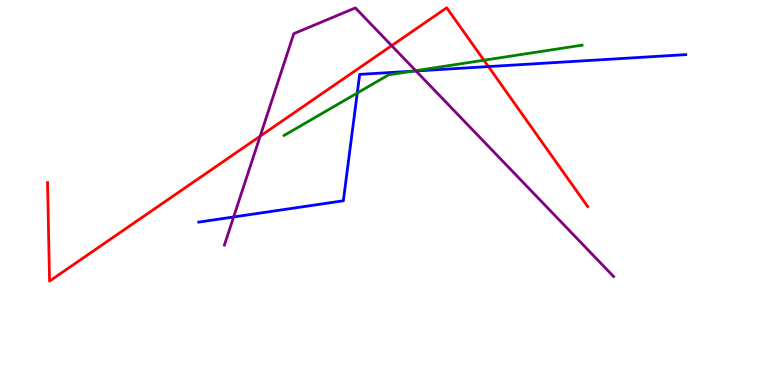[{'lines': ['blue', 'red'], 'intersections': [{'x': 6.3, 'y': 8.27}]}, {'lines': ['green', 'red'], 'intersections': [{'x': 6.24, 'y': 8.44}]}, {'lines': ['purple', 'red'], 'intersections': [{'x': 3.36, 'y': 6.46}, {'x': 5.05, 'y': 8.81}]}, {'lines': ['blue', 'green'], 'intersections': [{'x': 4.61, 'y': 7.58}, {'x': 5.32, 'y': 8.15}]}, {'lines': ['blue', 'purple'], 'intersections': [{'x': 3.01, 'y': 4.36}, {'x': 5.37, 'y': 8.16}]}, {'lines': ['green', 'purple'], 'intersections': [{'x': 5.36, 'y': 8.16}]}]